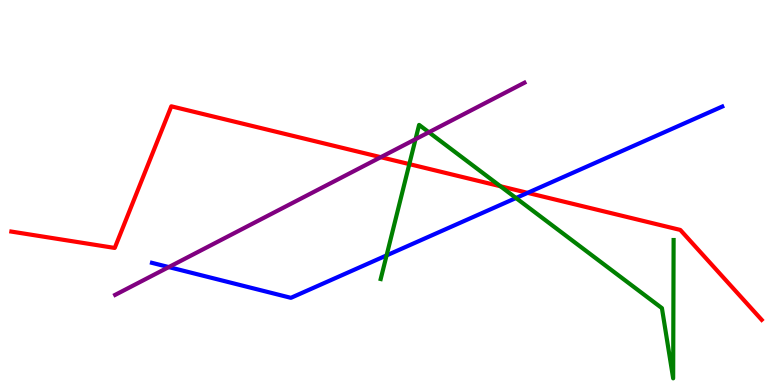[{'lines': ['blue', 'red'], 'intersections': [{'x': 6.81, 'y': 4.99}]}, {'lines': ['green', 'red'], 'intersections': [{'x': 5.28, 'y': 5.74}, {'x': 6.46, 'y': 5.16}]}, {'lines': ['purple', 'red'], 'intersections': [{'x': 4.91, 'y': 5.92}]}, {'lines': ['blue', 'green'], 'intersections': [{'x': 4.99, 'y': 3.37}, {'x': 6.66, 'y': 4.86}]}, {'lines': ['blue', 'purple'], 'intersections': [{'x': 2.18, 'y': 3.06}]}, {'lines': ['green', 'purple'], 'intersections': [{'x': 5.36, 'y': 6.39}, {'x': 5.53, 'y': 6.56}]}]